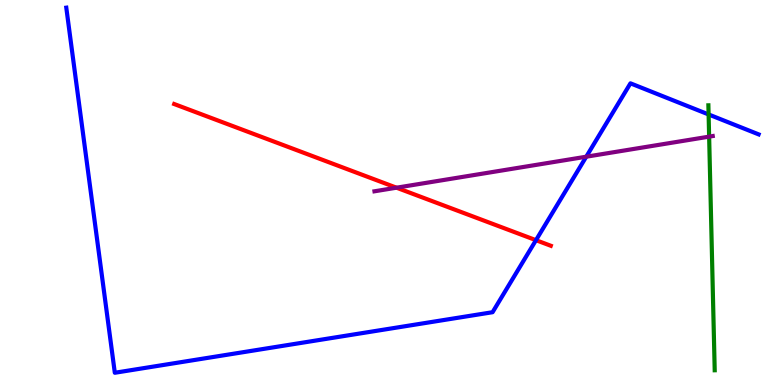[{'lines': ['blue', 'red'], 'intersections': [{'x': 6.92, 'y': 3.76}]}, {'lines': ['green', 'red'], 'intersections': []}, {'lines': ['purple', 'red'], 'intersections': [{'x': 5.12, 'y': 5.12}]}, {'lines': ['blue', 'green'], 'intersections': [{'x': 9.14, 'y': 7.03}]}, {'lines': ['blue', 'purple'], 'intersections': [{'x': 7.56, 'y': 5.93}]}, {'lines': ['green', 'purple'], 'intersections': [{'x': 9.15, 'y': 6.45}]}]